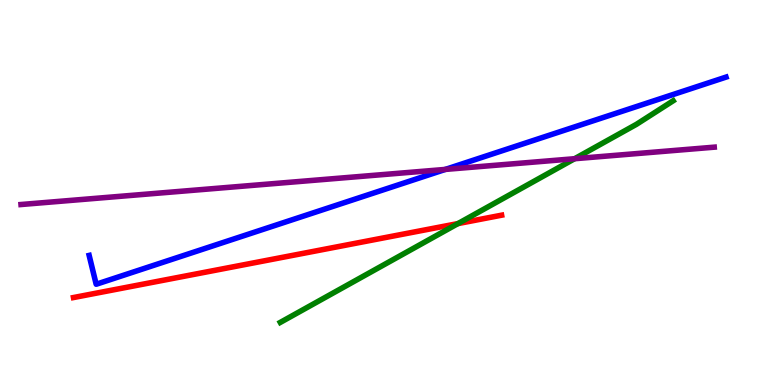[{'lines': ['blue', 'red'], 'intersections': []}, {'lines': ['green', 'red'], 'intersections': [{'x': 5.91, 'y': 4.19}]}, {'lines': ['purple', 'red'], 'intersections': []}, {'lines': ['blue', 'green'], 'intersections': []}, {'lines': ['blue', 'purple'], 'intersections': [{'x': 5.75, 'y': 5.6}]}, {'lines': ['green', 'purple'], 'intersections': [{'x': 7.41, 'y': 5.88}]}]